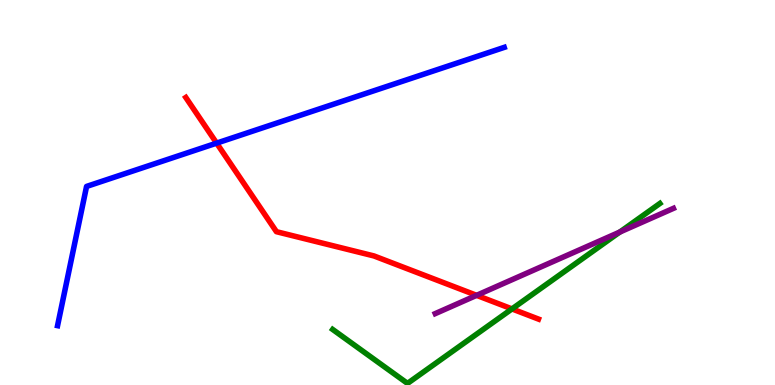[{'lines': ['blue', 'red'], 'intersections': [{'x': 2.8, 'y': 6.28}]}, {'lines': ['green', 'red'], 'intersections': [{'x': 6.61, 'y': 1.98}]}, {'lines': ['purple', 'red'], 'intersections': [{'x': 6.15, 'y': 2.33}]}, {'lines': ['blue', 'green'], 'intersections': []}, {'lines': ['blue', 'purple'], 'intersections': []}, {'lines': ['green', 'purple'], 'intersections': [{'x': 8.0, 'y': 3.97}]}]